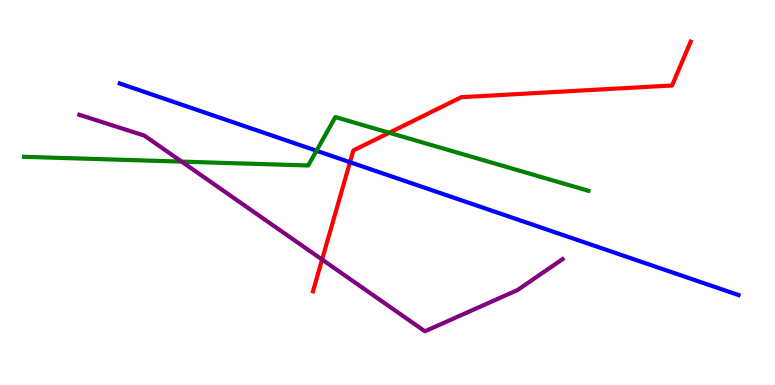[{'lines': ['blue', 'red'], 'intersections': [{'x': 4.52, 'y': 5.79}]}, {'lines': ['green', 'red'], 'intersections': [{'x': 5.02, 'y': 6.55}]}, {'lines': ['purple', 'red'], 'intersections': [{'x': 4.16, 'y': 3.26}]}, {'lines': ['blue', 'green'], 'intersections': [{'x': 4.08, 'y': 6.08}]}, {'lines': ['blue', 'purple'], 'intersections': []}, {'lines': ['green', 'purple'], 'intersections': [{'x': 2.34, 'y': 5.8}]}]